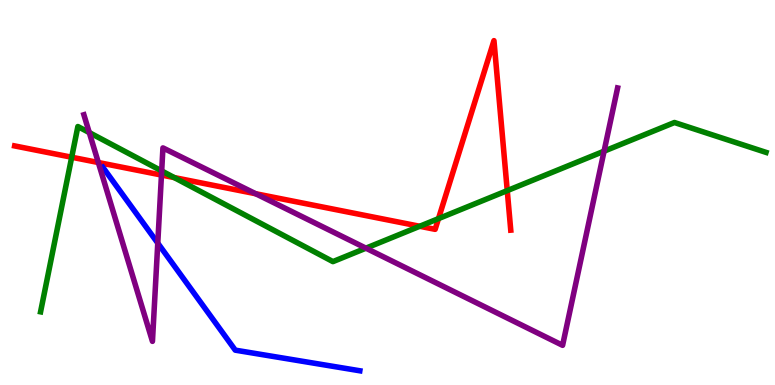[{'lines': ['blue', 'red'], 'intersections': []}, {'lines': ['green', 'red'], 'intersections': [{'x': 0.925, 'y': 5.92}, {'x': 2.25, 'y': 5.39}, {'x': 5.42, 'y': 4.12}, {'x': 5.66, 'y': 4.32}, {'x': 6.55, 'y': 5.05}]}, {'lines': ['purple', 'red'], 'intersections': [{'x': 1.27, 'y': 5.78}, {'x': 2.08, 'y': 5.45}, {'x': 3.3, 'y': 4.97}]}, {'lines': ['blue', 'green'], 'intersections': []}, {'lines': ['blue', 'purple'], 'intersections': [{'x': 2.04, 'y': 3.69}]}, {'lines': ['green', 'purple'], 'intersections': [{'x': 1.15, 'y': 6.56}, {'x': 2.09, 'y': 5.56}, {'x': 4.72, 'y': 3.55}, {'x': 7.79, 'y': 6.07}]}]